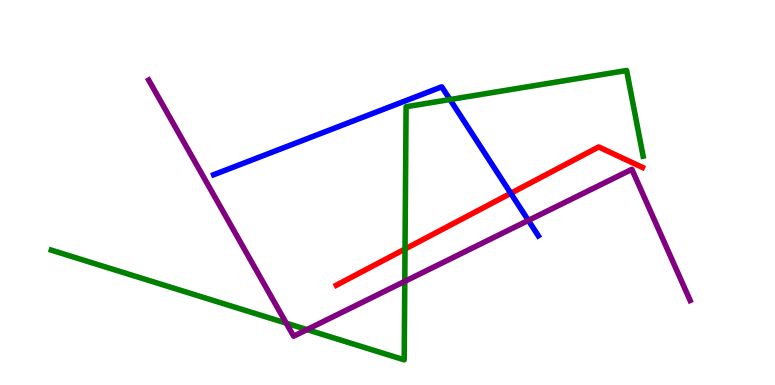[{'lines': ['blue', 'red'], 'intersections': [{'x': 6.59, 'y': 4.98}]}, {'lines': ['green', 'red'], 'intersections': [{'x': 5.23, 'y': 3.53}]}, {'lines': ['purple', 'red'], 'intersections': []}, {'lines': ['blue', 'green'], 'intersections': [{'x': 5.81, 'y': 7.41}]}, {'lines': ['blue', 'purple'], 'intersections': [{'x': 6.82, 'y': 4.28}]}, {'lines': ['green', 'purple'], 'intersections': [{'x': 3.69, 'y': 1.61}, {'x': 3.96, 'y': 1.44}, {'x': 5.22, 'y': 2.69}]}]